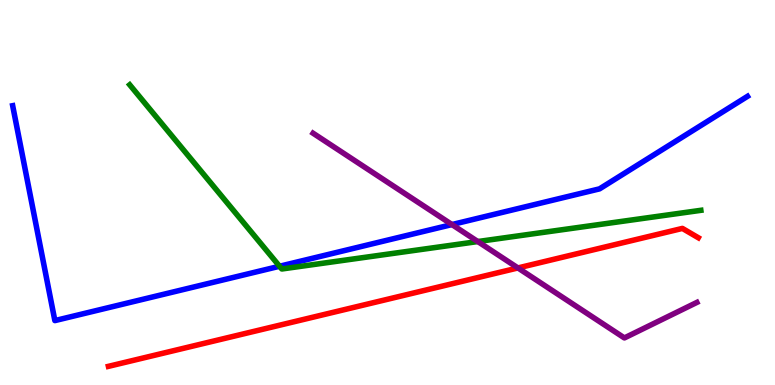[{'lines': ['blue', 'red'], 'intersections': []}, {'lines': ['green', 'red'], 'intersections': []}, {'lines': ['purple', 'red'], 'intersections': [{'x': 6.68, 'y': 3.04}]}, {'lines': ['blue', 'green'], 'intersections': [{'x': 3.61, 'y': 3.08}]}, {'lines': ['blue', 'purple'], 'intersections': [{'x': 5.83, 'y': 4.17}]}, {'lines': ['green', 'purple'], 'intersections': [{'x': 6.17, 'y': 3.73}]}]